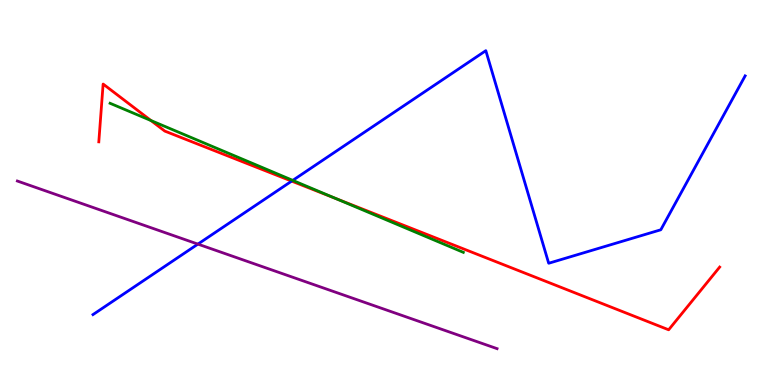[{'lines': ['blue', 'red'], 'intersections': [{'x': 3.76, 'y': 5.3}]}, {'lines': ['green', 'red'], 'intersections': [{'x': 1.95, 'y': 6.87}, {'x': 4.33, 'y': 4.85}]}, {'lines': ['purple', 'red'], 'intersections': []}, {'lines': ['blue', 'green'], 'intersections': [{'x': 3.78, 'y': 5.31}]}, {'lines': ['blue', 'purple'], 'intersections': [{'x': 2.55, 'y': 3.66}]}, {'lines': ['green', 'purple'], 'intersections': []}]